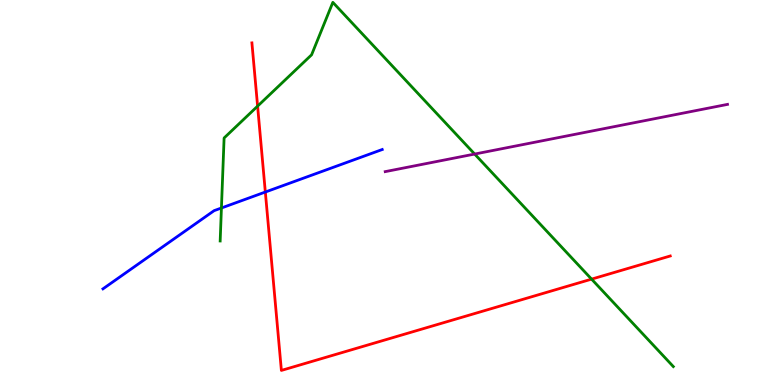[{'lines': ['blue', 'red'], 'intersections': [{'x': 3.42, 'y': 5.01}]}, {'lines': ['green', 'red'], 'intersections': [{'x': 3.32, 'y': 7.24}, {'x': 7.63, 'y': 2.75}]}, {'lines': ['purple', 'red'], 'intersections': []}, {'lines': ['blue', 'green'], 'intersections': [{'x': 2.86, 'y': 4.6}]}, {'lines': ['blue', 'purple'], 'intersections': []}, {'lines': ['green', 'purple'], 'intersections': [{'x': 6.12, 'y': 6.0}]}]